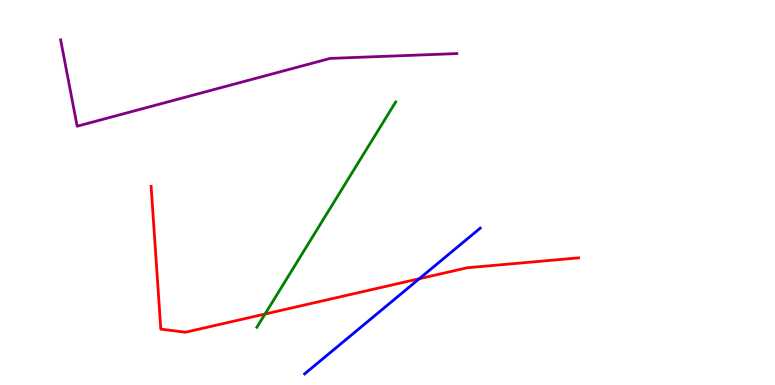[{'lines': ['blue', 'red'], 'intersections': [{'x': 5.41, 'y': 2.76}]}, {'lines': ['green', 'red'], 'intersections': [{'x': 3.42, 'y': 1.84}]}, {'lines': ['purple', 'red'], 'intersections': []}, {'lines': ['blue', 'green'], 'intersections': []}, {'lines': ['blue', 'purple'], 'intersections': []}, {'lines': ['green', 'purple'], 'intersections': []}]